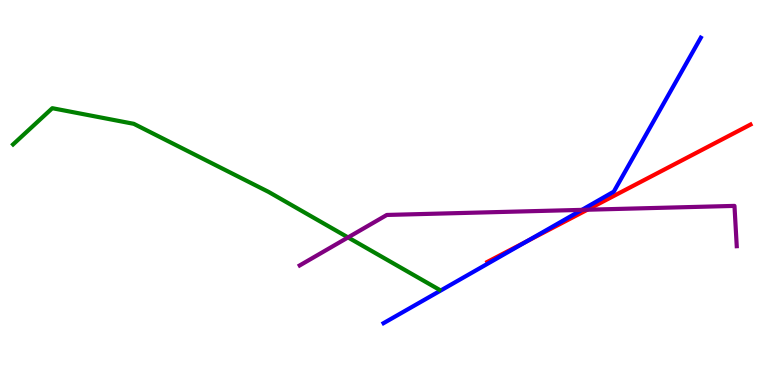[{'lines': ['blue', 'red'], 'intersections': [{'x': 6.8, 'y': 3.73}]}, {'lines': ['green', 'red'], 'intersections': []}, {'lines': ['purple', 'red'], 'intersections': [{'x': 7.58, 'y': 4.55}]}, {'lines': ['blue', 'green'], 'intersections': []}, {'lines': ['blue', 'purple'], 'intersections': [{'x': 7.51, 'y': 4.55}]}, {'lines': ['green', 'purple'], 'intersections': [{'x': 4.49, 'y': 3.83}]}]